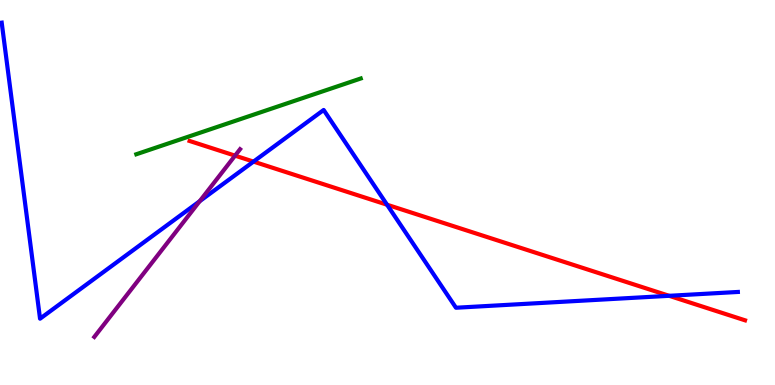[{'lines': ['blue', 'red'], 'intersections': [{'x': 3.27, 'y': 5.8}, {'x': 4.99, 'y': 4.68}, {'x': 8.63, 'y': 2.32}]}, {'lines': ['green', 'red'], 'intersections': []}, {'lines': ['purple', 'red'], 'intersections': [{'x': 3.03, 'y': 5.96}]}, {'lines': ['blue', 'green'], 'intersections': []}, {'lines': ['blue', 'purple'], 'intersections': [{'x': 2.58, 'y': 4.77}]}, {'lines': ['green', 'purple'], 'intersections': []}]